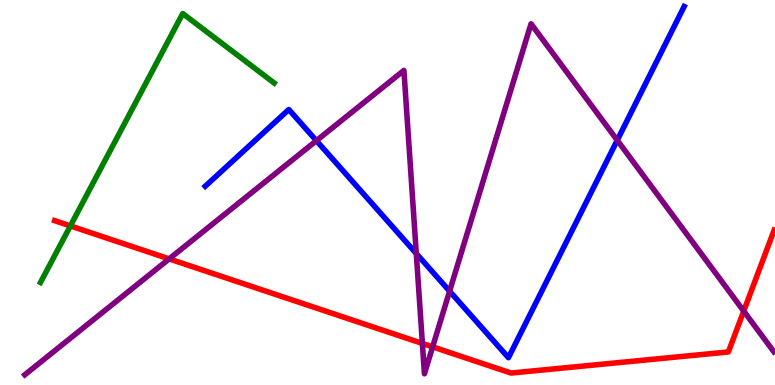[{'lines': ['blue', 'red'], 'intersections': []}, {'lines': ['green', 'red'], 'intersections': [{'x': 0.908, 'y': 4.13}]}, {'lines': ['purple', 'red'], 'intersections': [{'x': 2.18, 'y': 3.28}, {'x': 5.45, 'y': 1.08}, {'x': 5.58, 'y': 0.991}, {'x': 9.6, 'y': 1.92}]}, {'lines': ['blue', 'green'], 'intersections': []}, {'lines': ['blue', 'purple'], 'intersections': [{'x': 4.08, 'y': 6.35}, {'x': 5.37, 'y': 3.41}, {'x': 5.8, 'y': 2.44}, {'x': 7.96, 'y': 6.36}]}, {'lines': ['green', 'purple'], 'intersections': []}]